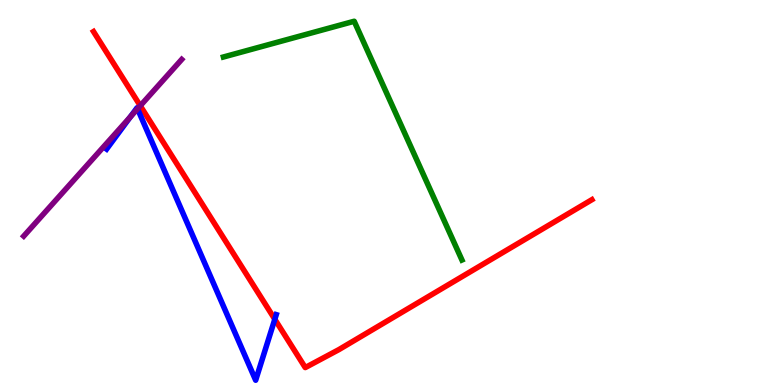[{'lines': ['blue', 'red'], 'intersections': [{'x': 3.55, 'y': 1.71}]}, {'lines': ['green', 'red'], 'intersections': []}, {'lines': ['purple', 'red'], 'intersections': [{'x': 1.81, 'y': 7.25}]}, {'lines': ['blue', 'green'], 'intersections': []}, {'lines': ['blue', 'purple'], 'intersections': [{'x': 1.68, 'y': 6.96}, {'x': 1.77, 'y': 7.17}]}, {'lines': ['green', 'purple'], 'intersections': []}]